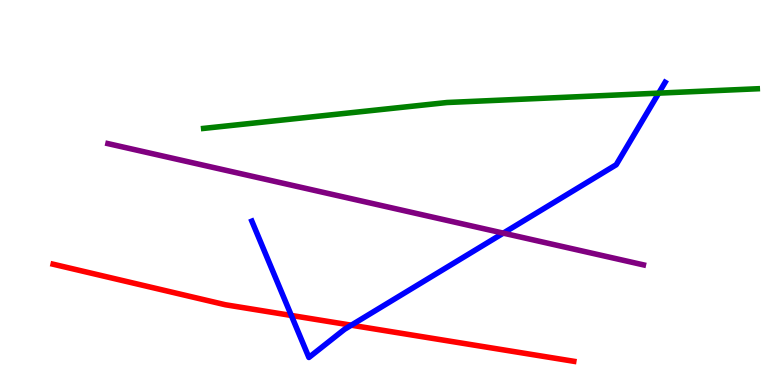[{'lines': ['blue', 'red'], 'intersections': [{'x': 3.76, 'y': 1.81}, {'x': 4.53, 'y': 1.55}]}, {'lines': ['green', 'red'], 'intersections': []}, {'lines': ['purple', 'red'], 'intersections': []}, {'lines': ['blue', 'green'], 'intersections': [{'x': 8.5, 'y': 7.58}]}, {'lines': ['blue', 'purple'], 'intersections': [{'x': 6.49, 'y': 3.94}]}, {'lines': ['green', 'purple'], 'intersections': []}]